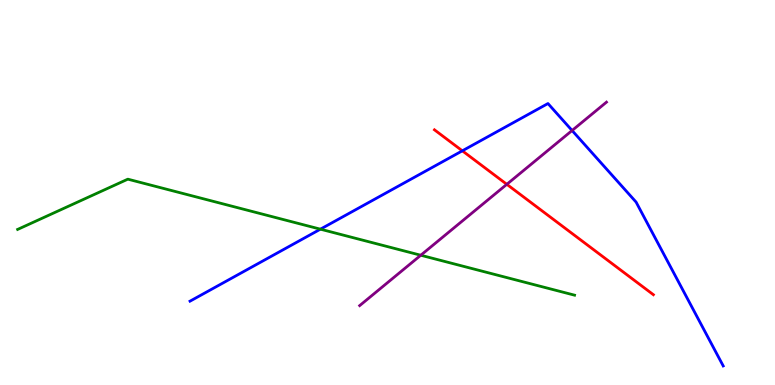[{'lines': ['blue', 'red'], 'intersections': [{'x': 5.97, 'y': 6.08}]}, {'lines': ['green', 'red'], 'intersections': []}, {'lines': ['purple', 'red'], 'intersections': [{'x': 6.54, 'y': 5.21}]}, {'lines': ['blue', 'green'], 'intersections': [{'x': 4.13, 'y': 4.05}]}, {'lines': ['blue', 'purple'], 'intersections': [{'x': 7.38, 'y': 6.61}]}, {'lines': ['green', 'purple'], 'intersections': [{'x': 5.43, 'y': 3.37}]}]